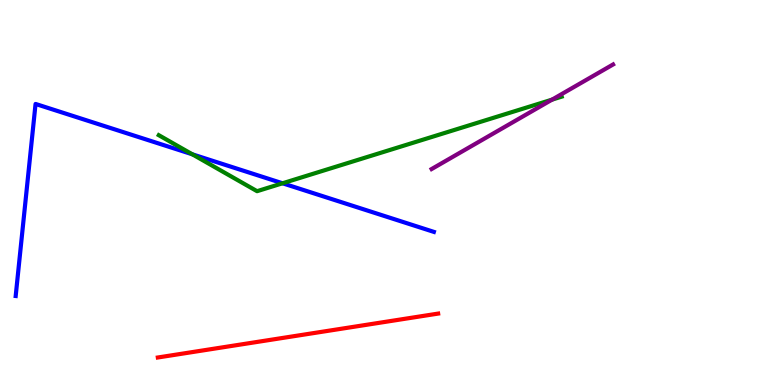[{'lines': ['blue', 'red'], 'intersections': []}, {'lines': ['green', 'red'], 'intersections': []}, {'lines': ['purple', 'red'], 'intersections': []}, {'lines': ['blue', 'green'], 'intersections': [{'x': 2.48, 'y': 5.99}, {'x': 3.65, 'y': 5.24}]}, {'lines': ['blue', 'purple'], 'intersections': []}, {'lines': ['green', 'purple'], 'intersections': [{'x': 7.12, 'y': 7.41}]}]